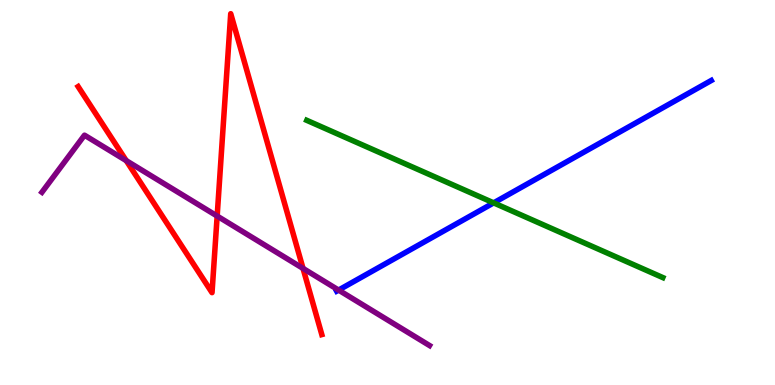[{'lines': ['blue', 'red'], 'intersections': []}, {'lines': ['green', 'red'], 'intersections': []}, {'lines': ['purple', 'red'], 'intersections': [{'x': 1.63, 'y': 5.83}, {'x': 2.8, 'y': 4.39}, {'x': 3.91, 'y': 3.03}]}, {'lines': ['blue', 'green'], 'intersections': [{'x': 6.37, 'y': 4.73}]}, {'lines': ['blue', 'purple'], 'intersections': [{'x': 4.37, 'y': 2.47}]}, {'lines': ['green', 'purple'], 'intersections': []}]